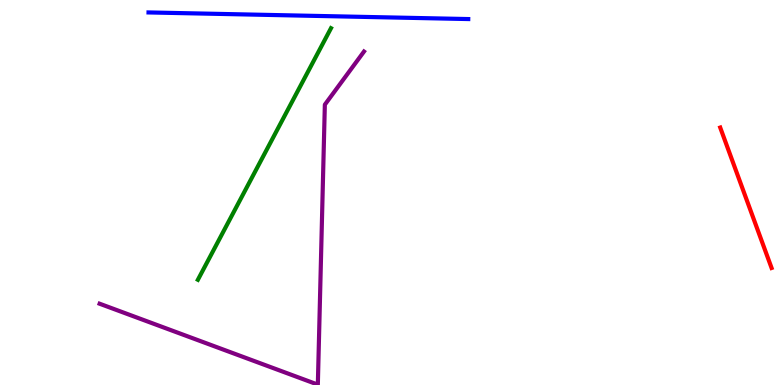[{'lines': ['blue', 'red'], 'intersections': []}, {'lines': ['green', 'red'], 'intersections': []}, {'lines': ['purple', 'red'], 'intersections': []}, {'lines': ['blue', 'green'], 'intersections': []}, {'lines': ['blue', 'purple'], 'intersections': []}, {'lines': ['green', 'purple'], 'intersections': []}]